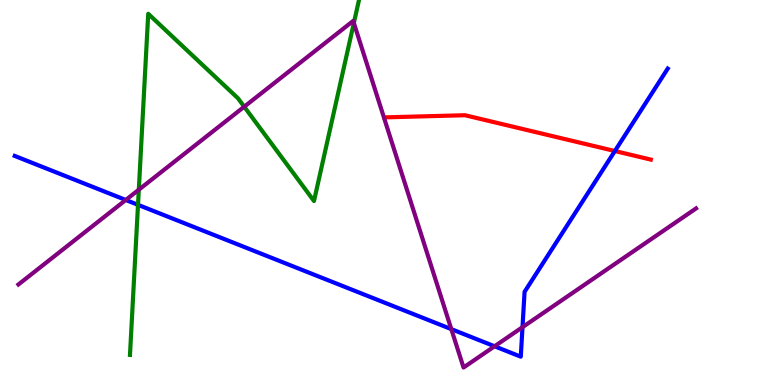[{'lines': ['blue', 'red'], 'intersections': [{'x': 7.93, 'y': 6.08}]}, {'lines': ['green', 'red'], 'intersections': []}, {'lines': ['purple', 'red'], 'intersections': []}, {'lines': ['blue', 'green'], 'intersections': [{'x': 1.78, 'y': 4.68}]}, {'lines': ['blue', 'purple'], 'intersections': [{'x': 1.62, 'y': 4.81}, {'x': 5.82, 'y': 1.45}, {'x': 6.38, 'y': 1.01}, {'x': 6.74, 'y': 1.5}]}, {'lines': ['green', 'purple'], 'intersections': [{'x': 1.79, 'y': 5.07}, {'x': 3.15, 'y': 7.23}, {'x': 4.57, 'y': 9.4}]}]